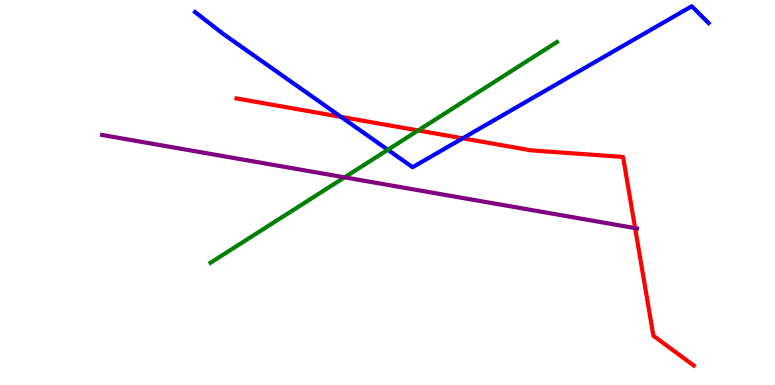[{'lines': ['blue', 'red'], 'intersections': [{'x': 4.4, 'y': 6.96}, {'x': 5.97, 'y': 6.41}]}, {'lines': ['green', 'red'], 'intersections': [{'x': 5.4, 'y': 6.61}]}, {'lines': ['purple', 'red'], 'intersections': [{'x': 8.2, 'y': 4.07}]}, {'lines': ['blue', 'green'], 'intersections': [{'x': 5.0, 'y': 6.11}]}, {'lines': ['blue', 'purple'], 'intersections': []}, {'lines': ['green', 'purple'], 'intersections': [{'x': 4.45, 'y': 5.39}]}]